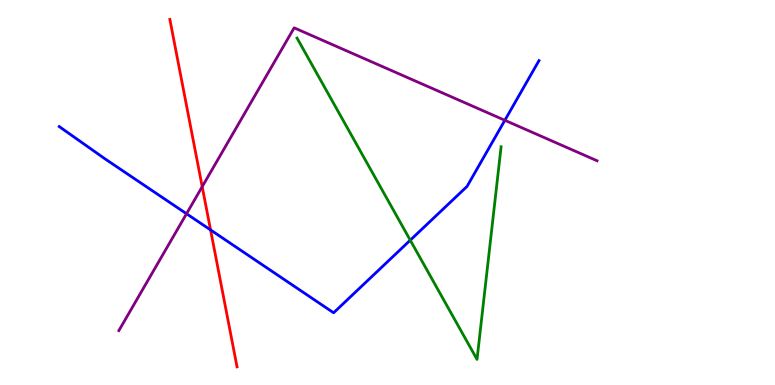[{'lines': ['blue', 'red'], 'intersections': [{'x': 2.72, 'y': 4.03}]}, {'lines': ['green', 'red'], 'intersections': []}, {'lines': ['purple', 'red'], 'intersections': [{'x': 2.61, 'y': 5.15}]}, {'lines': ['blue', 'green'], 'intersections': [{'x': 5.29, 'y': 3.76}]}, {'lines': ['blue', 'purple'], 'intersections': [{'x': 2.41, 'y': 4.45}, {'x': 6.51, 'y': 6.88}]}, {'lines': ['green', 'purple'], 'intersections': []}]